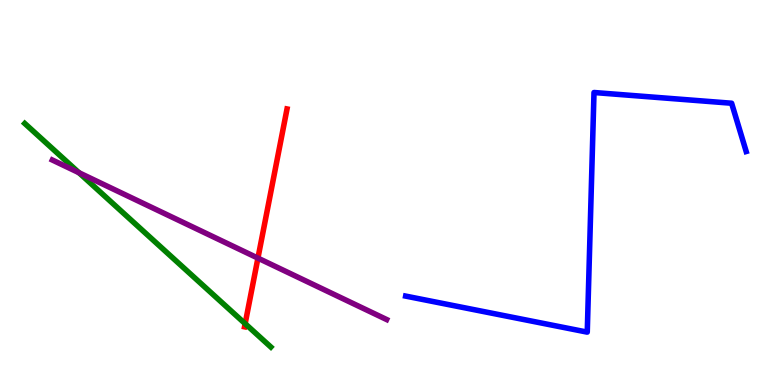[{'lines': ['blue', 'red'], 'intersections': []}, {'lines': ['green', 'red'], 'intersections': [{'x': 3.16, 'y': 1.59}]}, {'lines': ['purple', 'red'], 'intersections': [{'x': 3.33, 'y': 3.3}]}, {'lines': ['blue', 'green'], 'intersections': []}, {'lines': ['blue', 'purple'], 'intersections': []}, {'lines': ['green', 'purple'], 'intersections': [{'x': 1.02, 'y': 5.51}]}]